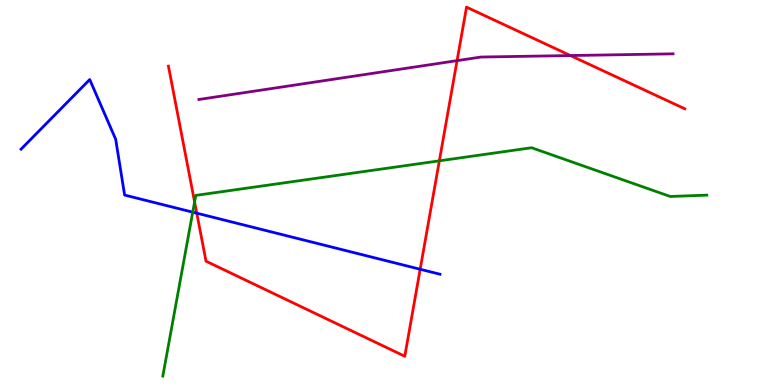[{'lines': ['blue', 'red'], 'intersections': [{'x': 2.54, 'y': 4.46}, {'x': 5.42, 'y': 3.01}]}, {'lines': ['green', 'red'], 'intersections': [{'x': 2.51, 'y': 4.76}, {'x': 5.67, 'y': 5.82}]}, {'lines': ['purple', 'red'], 'intersections': [{'x': 5.9, 'y': 8.42}, {'x': 7.36, 'y': 8.56}]}, {'lines': ['blue', 'green'], 'intersections': [{'x': 2.49, 'y': 4.49}]}, {'lines': ['blue', 'purple'], 'intersections': []}, {'lines': ['green', 'purple'], 'intersections': []}]